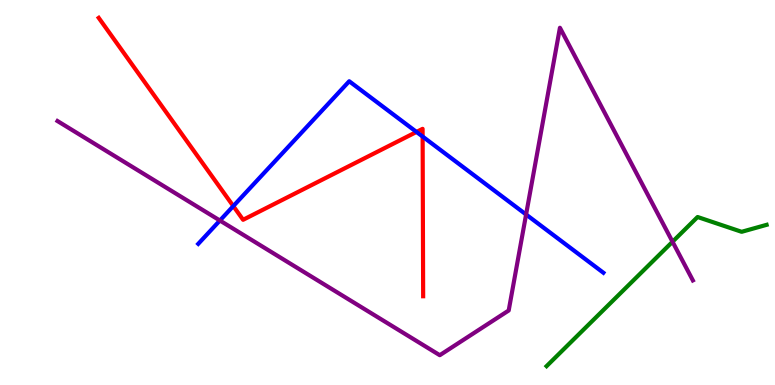[{'lines': ['blue', 'red'], 'intersections': [{'x': 3.01, 'y': 4.65}, {'x': 5.37, 'y': 6.57}, {'x': 5.45, 'y': 6.45}]}, {'lines': ['green', 'red'], 'intersections': []}, {'lines': ['purple', 'red'], 'intersections': []}, {'lines': ['blue', 'green'], 'intersections': []}, {'lines': ['blue', 'purple'], 'intersections': [{'x': 2.84, 'y': 4.27}, {'x': 6.79, 'y': 4.43}]}, {'lines': ['green', 'purple'], 'intersections': [{'x': 8.68, 'y': 3.72}]}]